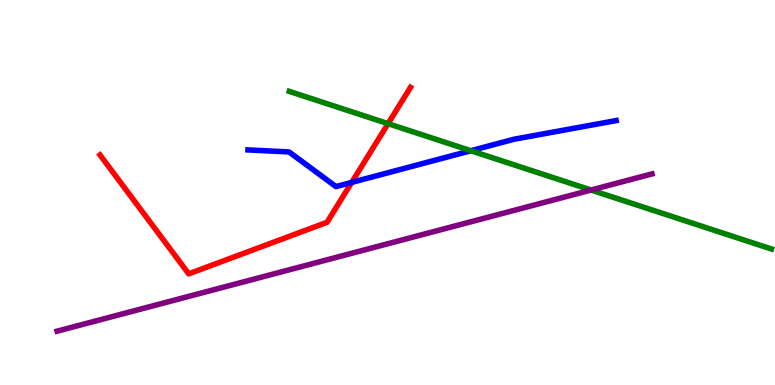[{'lines': ['blue', 'red'], 'intersections': [{'x': 4.54, 'y': 5.26}]}, {'lines': ['green', 'red'], 'intersections': [{'x': 5.01, 'y': 6.79}]}, {'lines': ['purple', 'red'], 'intersections': []}, {'lines': ['blue', 'green'], 'intersections': [{'x': 6.08, 'y': 6.09}]}, {'lines': ['blue', 'purple'], 'intersections': []}, {'lines': ['green', 'purple'], 'intersections': [{'x': 7.63, 'y': 5.06}]}]